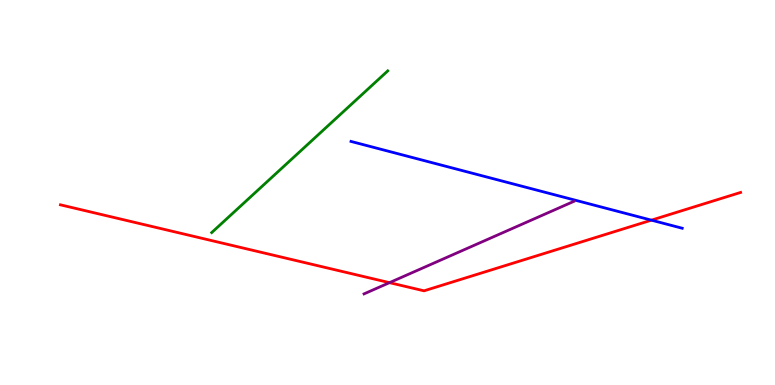[{'lines': ['blue', 'red'], 'intersections': [{'x': 8.41, 'y': 4.28}]}, {'lines': ['green', 'red'], 'intersections': []}, {'lines': ['purple', 'red'], 'intersections': [{'x': 5.03, 'y': 2.66}]}, {'lines': ['blue', 'green'], 'intersections': []}, {'lines': ['blue', 'purple'], 'intersections': []}, {'lines': ['green', 'purple'], 'intersections': []}]